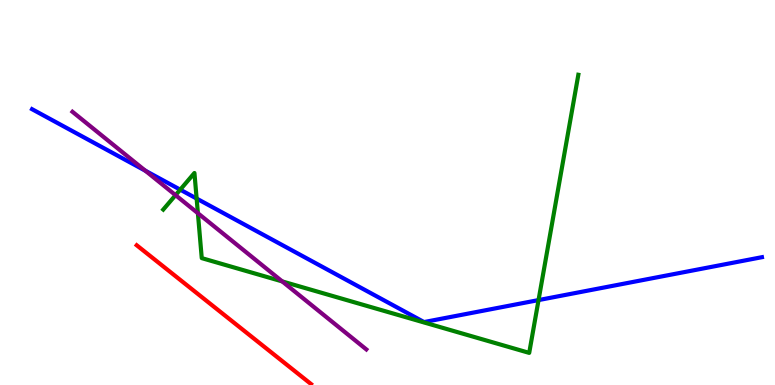[{'lines': ['blue', 'red'], 'intersections': []}, {'lines': ['green', 'red'], 'intersections': []}, {'lines': ['purple', 'red'], 'intersections': []}, {'lines': ['blue', 'green'], 'intersections': [{'x': 2.33, 'y': 5.07}, {'x': 2.54, 'y': 4.84}, {'x': 6.95, 'y': 2.21}]}, {'lines': ['blue', 'purple'], 'intersections': [{'x': 1.87, 'y': 5.57}]}, {'lines': ['green', 'purple'], 'intersections': [{'x': 2.27, 'y': 4.93}, {'x': 2.55, 'y': 4.46}, {'x': 3.64, 'y': 2.69}]}]